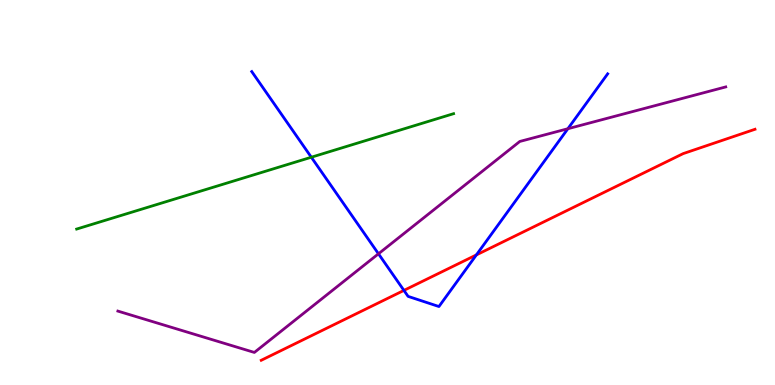[{'lines': ['blue', 'red'], 'intersections': [{'x': 5.21, 'y': 2.46}, {'x': 6.15, 'y': 3.38}]}, {'lines': ['green', 'red'], 'intersections': []}, {'lines': ['purple', 'red'], 'intersections': []}, {'lines': ['blue', 'green'], 'intersections': [{'x': 4.02, 'y': 5.92}]}, {'lines': ['blue', 'purple'], 'intersections': [{'x': 4.88, 'y': 3.41}, {'x': 7.33, 'y': 6.66}]}, {'lines': ['green', 'purple'], 'intersections': []}]